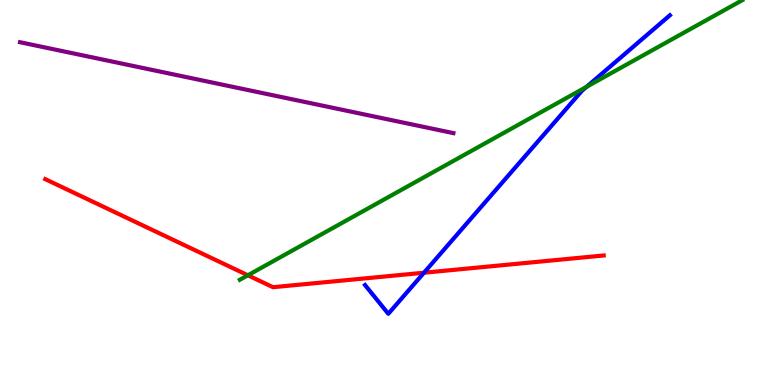[{'lines': ['blue', 'red'], 'intersections': [{'x': 5.47, 'y': 2.92}]}, {'lines': ['green', 'red'], 'intersections': [{'x': 3.2, 'y': 2.85}]}, {'lines': ['purple', 'red'], 'intersections': []}, {'lines': ['blue', 'green'], 'intersections': [{'x': 7.57, 'y': 7.74}]}, {'lines': ['blue', 'purple'], 'intersections': []}, {'lines': ['green', 'purple'], 'intersections': []}]